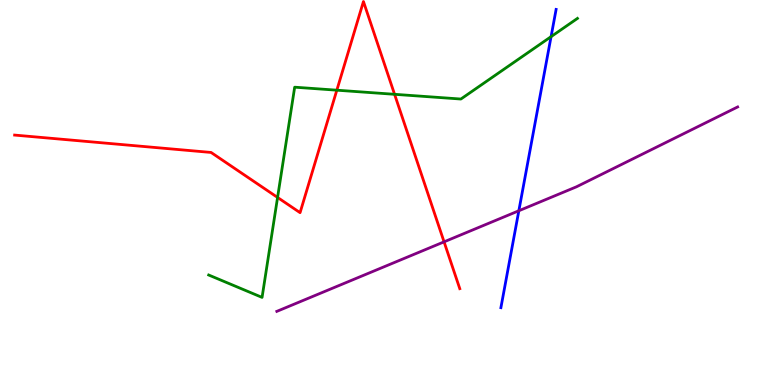[{'lines': ['blue', 'red'], 'intersections': []}, {'lines': ['green', 'red'], 'intersections': [{'x': 3.58, 'y': 4.87}, {'x': 4.35, 'y': 7.66}, {'x': 5.09, 'y': 7.55}]}, {'lines': ['purple', 'red'], 'intersections': [{'x': 5.73, 'y': 3.72}]}, {'lines': ['blue', 'green'], 'intersections': [{'x': 7.11, 'y': 9.05}]}, {'lines': ['blue', 'purple'], 'intersections': [{'x': 6.69, 'y': 4.53}]}, {'lines': ['green', 'purple'], 'intersections': []}]